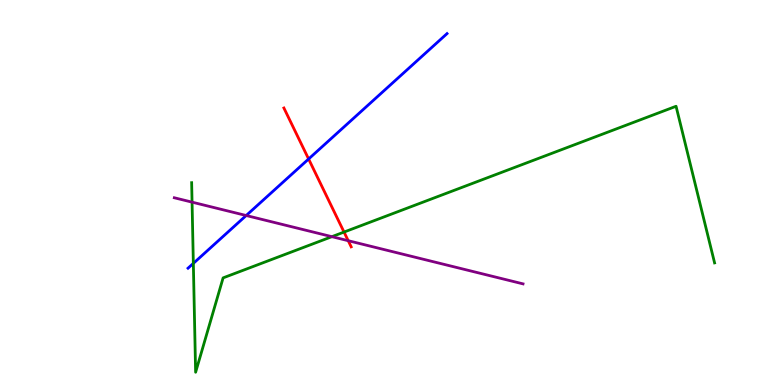[{'lines': ['blue', 'red'], 'intersections': [{'x': 3.98, 'y': 5.87}]}, {'lines': ['green', 'red'], 'intersections': [{'x': 4.44, 'y': 3.97}]}, {'lines': ['purple', 'red'], 'intersections': [{'x': 4.49, 'y': 3.75}]}, {'lines': ['blue', 'green'], 'intersections': [{'x': 2.49, 'y': 3.16}]}, {'lines': ['blue', 'purple'], 'intersections': [{'x': 3.18, 'y': 4.4}]}, {'lines': ['green', 'purple'], 'intersections': [{'x': 2.48, 'y': 4.75}, {'x': 4.28, 'y': 3.85}]}]